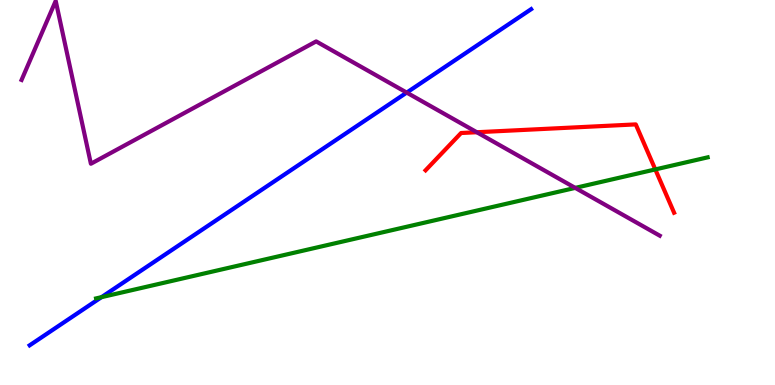[{'lines': ['blue', 'red'], 'intersections': []}, {'lines': ['green', 'red'], 'intersections': [{'x': 8.46, 'y': 5.6}]}, {'lines': ['purple', 'red'], 'intersections': [{'x': 6.15, 'y': 6.57}]}, {'lines': ['blue', 'green'], 'intersections': [{'x': 1.31, 'y': 2.28}]}, {'lines': ['blue', 'purple'], 'intersections': [{'x': 5.25, 'y': 7.59}]}, {'lines': ['green', 'purple'], 'intersections': [{'x': 7.42, 'y': 5.12}]}]